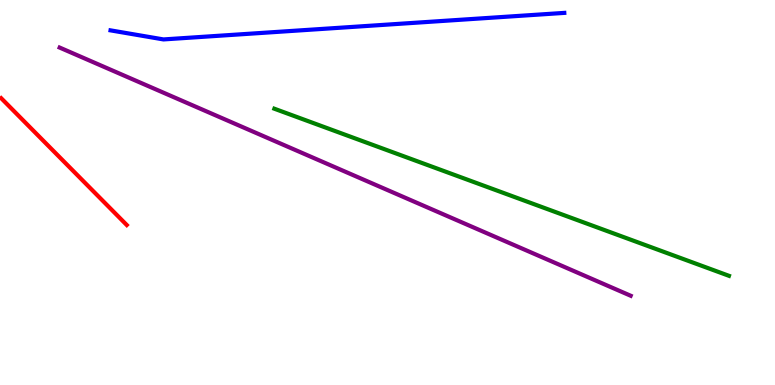[{'lines': ['blue', 'red'], 'intersections': []}, {'lines': ['green', 'red'], 'intersections': []}, {'lines': ['purple', 'red'], 'intersections': []}, {'lines': ['blue', 'green'], 'intersections': []}, {'lines': ['blue', 'purple'], 'intersections': []}, {'lines': ['green', 'purple'], 'intersections': []}]